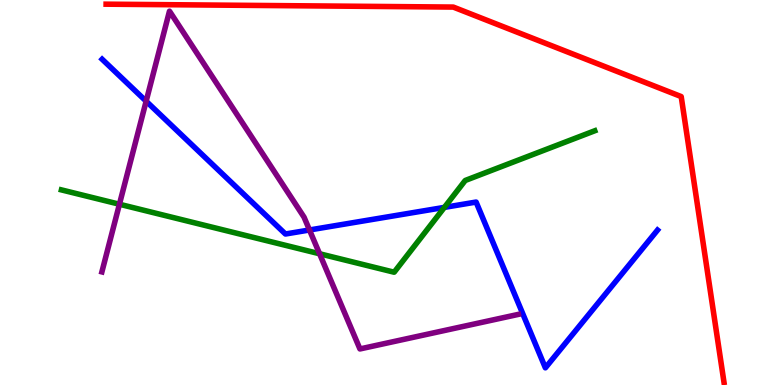[{'lines': ['blue', 'red'], 'intersections': []}, {'lines': ['green', 'red'], 'intersections': []}, {'lines': ['purple', 'red'], 'intersections': []}, {'lines': ['blue', 'green'], 'intersections': [{'x': 5.73, 'y': 4.61}]}, {'lines': ['blue', 'purple'], 'intersections': [{'x': 1.89, 'y': 7.37}, {'x': 3.99, 'y': 4.03}]}, {'lines': ['green', 'purple'], 'intersections': [{'x': 1.54, 'y': 4.7}, {'x': 4.12, 'y': 3.41}]}]